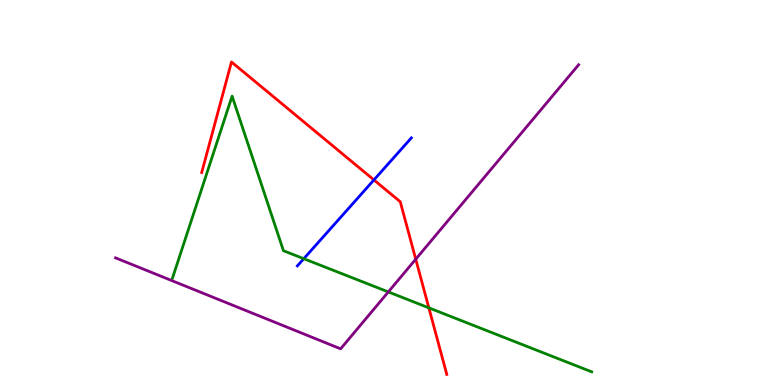[{'lines': ['blue', 'red'], 'intersections': [{'x': 4.82, 'y': 5.33}]}, {'lines': ['green', 'red'], 'intersections': [{'x': 5.53, 'y': 2.0}]}, {'lines': ['purple', 'red'], 'intersections': [{'x': 5.36, 'y': 3.27}]}, {'lines': ['blue', 'green'], 'intersections': [{'x': 3.92, 'y': 3.28}]}, {'lines': ['blue', 'purple'], 'intersections': []}, {'lines': ['green', 'purple'], 'intersections': [{'x': 5.01, 'y': 2.42}]}]